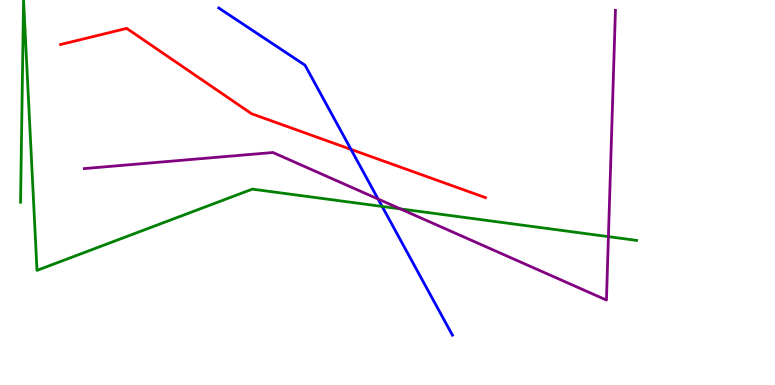[{'lines': ['blue', 'red'], 'intersections': [{'x': 4.53, 'y': 6.12}]}, {'lines': ['green', 'red'], 'intersections': []}, {'lines': ['purple', 'red'], 'intersections': []}, {'lines': ['blue', 'green'], 'intersections': [{'x': 4.93, 'y': 4.64}]}, {'lines': ['blue', 'purple'], 'intersections': [{'x': 4.88, 'y': 4.83}]}, {'lines': ['green', 'purple'], 'intersections': [{'x': 5.17, 'y': 4.57}, {'x': 7.85, 'y': 3.85}]}]